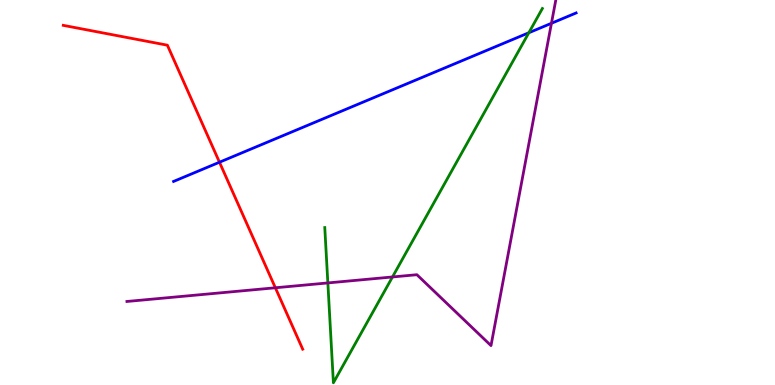[{'lines': ['blue', 'red'], 'intersections': [{'x': 2.83, 'y': 5.79}]}, {'lines': ['green', 'red'], 'intersections': []}, {'lines': ['purple', 'red'], 'intersections': [{'x': 3.55, 'y': 2.53}]}, {'lines': ['blue', 'green'], 'intersections': [{'x': 6.82, 'y': 9.15}]}, {'lines': ['blue', 'purple'], 'intersections': [{'x': 7.12, 'y': 9.4}]}, {'lines': ['green', 'purple'], 'intersections': [{'x': 4.23, 'y': 2.65}, {'x': 5.06, 'y': 2.81}]}]